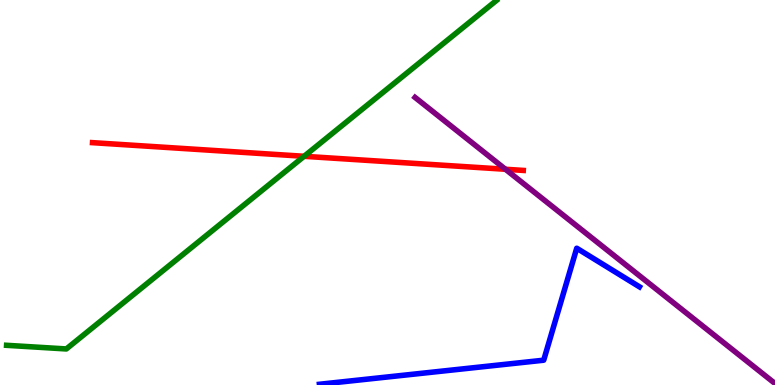[{'lines': ['blue', 'red'], 'intersections': []}, {'lines': ['green', 'red'], 'intersections': [{'x': 3.92, 'y': 5.94}]}, {'lines': ['purple', 'red'], 'intersections': [{'x': 6.52, 'y': 5.6}]}, {'lines': ['blue', 'green'], 'intersections': []}, {'lines': ['blue', 'purple'], 'intersections': []}, {'lines': ['green', 'purple'], 'intersections': []}]